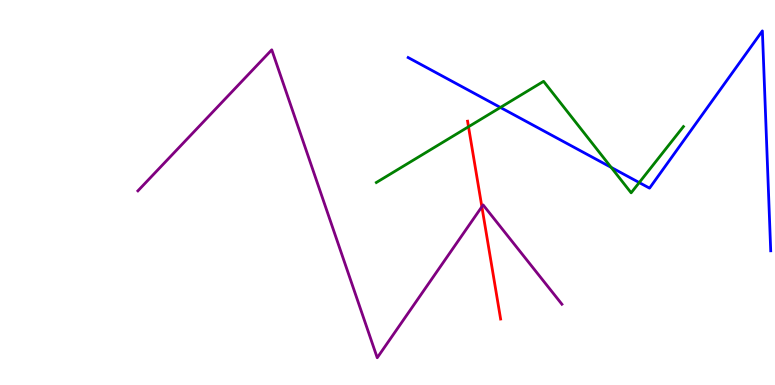[{'lines': ['blue', 'red'], 'intersections': []}, {'lines': ['green', 'red'], 'intersections': [{'x': 6.05, 'y': 6.71}]}, {'lines': ['purple', 'red'], 'intersections': [{'x': 6.22, 'y': 4.63}]}, {'lines': ['blue', 'green'], 'intersections': [{'x': 6.46, 'y': 7.21}, {'x': 7.89, 'y': 5.65}, {'x': 8.25, 'y': 5.26}]}, {'lines': ['blue', 'purple'], 'intersections': []}, {'lines': ['green', 'purple'], 'intersections': []}]